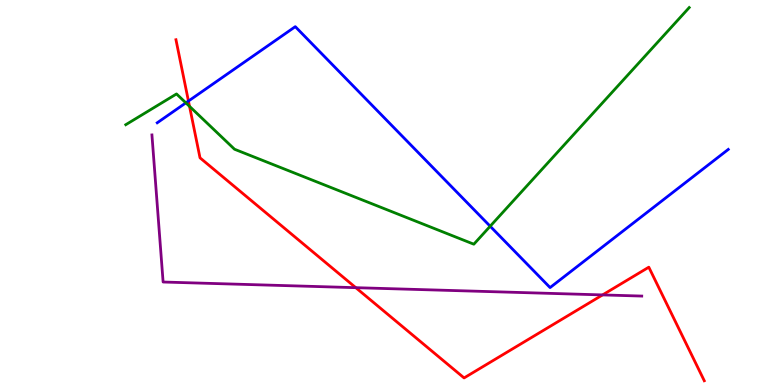[{'lines': ['blue', 'red'], 'intersections': [{'x': 2.43, 'y': 7.38}]}, {'lines': ['green', 'red'], 'intersections': [{'x': 2.45, 'y': 7.24}]}, {'lines': ['purple', 'red'], 'intersections': [{'x': 4.59, 'y': 2.53}, {'x': 7.77, 'y': 2.34}]}, {'lines': ['blue', 'green'], 'intersections': [{'x': 2.4, 'y': 7.33}, {'x': 6.32, 'y': 4.12}]}, {'lines': ['blue', 'purple'], 'intersections': []}, {'lines': ['green', 'purple'], 'intersections': []}]